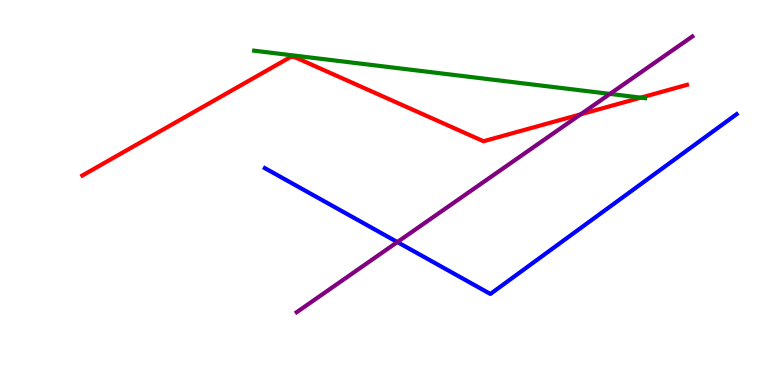[{'lines': ['blue', 'red'], 'intersections': []}, {'lines': ['green', 'red'], 'intersections': [{'x': 8.27, 'y': 7.46}]}, {'lines': ['purple', 'red'], 'intersections': [{'x': 7.49, 'y': 7.03}]}, {'lines': ['blue', 'green'], 'intersections': []}, {'lines': ['blue', 'purple'], 'intersections': [{'x': 5.13, 'y': 3.71}]}, {'lines': ['green', 'purple'], 'intersections': [{'x': 7.87, 'y': 7.56}]}]